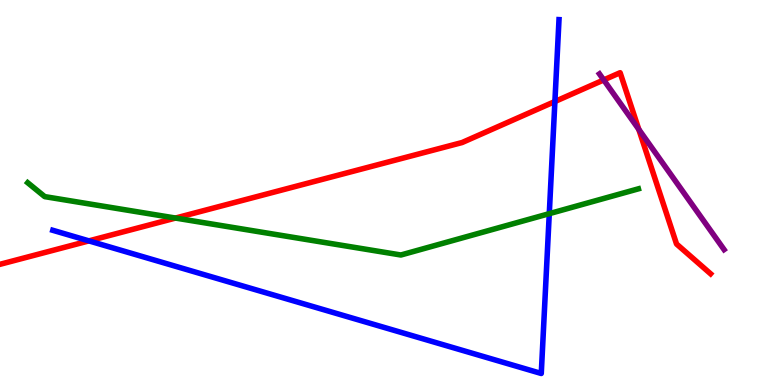[{'lines': ['blue', 'red'], 'intersections': [{'x': 1.15, 'y': 3.74}, {'x': 7.16, 'y': 7.36}]}, {'lines': ['green', 'red'], 'intersections': [{'x': 2.26, 'y': 4.34}]}, {'lines': ['purple', 'red'], 'intersections': [{'x': 7.79, 'y': 7.92}, {'x': 8.24, 'y': 6.64}]}, {'lines': ['blue', 'green'], 'intersections': [{'x': 7.09, 'y': 4.45}]}, {'lines': ['blue', 'purple'], 'intersections': []}, {'lines': ['green', 'purple'], 'intersections': []}]